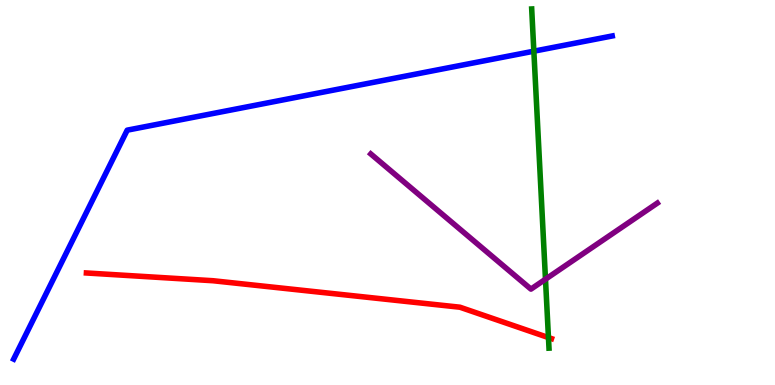[{'lines': ['blue', 'red'], 'intersections': []}, {'lines': ['green', 'red'], 'intersections': [{'x': 7.08, 'y': 1.23}]}, {'lines': ['purple', 'red'], 'intersections': []}, {'lines': ['blue', 'green'], 'intersections': [{'x': 6.89, 'y': 8.67}]}, {'lines': ['blue', 'purple'], 'intersections': []}, {'lines': ['green', 'purple'], 'intersections': [{'x': 7.04, 'y': 2.75}]}]